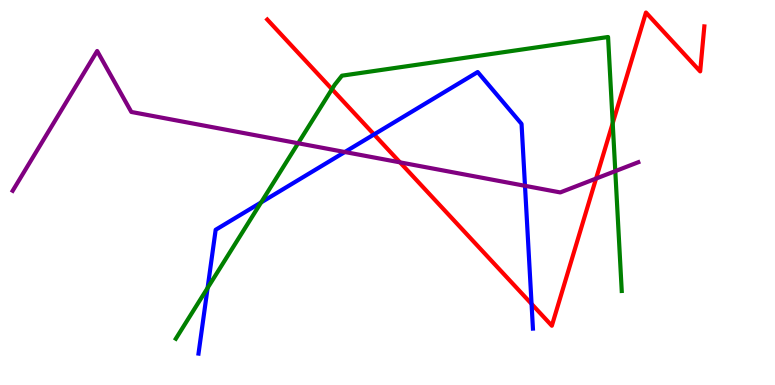[{'lines': ['blue', 'red'], 'intersections': [{'x': 4.83, 'y': 6.51}, {'x': 6.86, 'y': 2.11}]}, {'lines': ['green', 'red'], 'intersections': [{'x': 4.28, 'y': 7.68}, {'x': 7.91, 'y': 6.8}]}, {'lines': ['purple', 'red'], 'intersections': [{'x': 5.16, 'y': 5.78}, {'x': 7.69, 'y': 5.36}]}, {'lines': ['blue', 'green'], 'intersections': [{'x': 2.68, 'y': 2.52}, {'x': 3.37, 'y': 4.74}]}, {'lines': ['blue', 'purple'], 'intersections': [{'x': 4.45, 'y': 6.05}, {'x': 6.77, 'y': 5.17}]}, {'lines': ['green', 'purple'], 'intersections': [{'x': 3.85, 'y': 6.28}, {'x': 7.94, 'y': 5.56}]}]